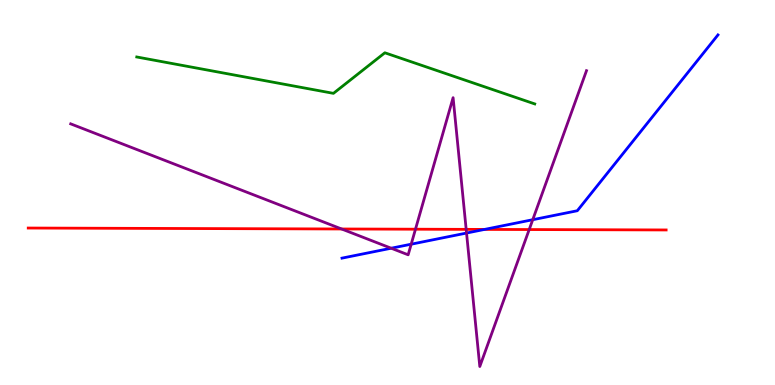[{'lines': ['blue', 'red'], 'intersections': [{'x': 6.25, 'y': 4.04}]}, {'lines': ['green', 'red'], 'intersections': []}, {'lines': ['purple', 'red'], 'intersections': [{'x': 4.41, 'y': 4.05}, {'x': 5.36, 'y': 4.05}, {'x': 6.02, 'y': 4.04}, {'x': 6.83, 'y': 4.04}]}, {'lines': ['blue', 'green'], 'intersections': []}, {'lines': ['blue', 'purple'], 'intersections': [{'x': 5.05, 'y': 3.55}, {'x': 5.31, 'y': 3.66}, {'x': 6.02, 'y': 3.95}, {'x': 6.87, 'y': 4.29}]}, {'lines': ['green', 'purple'], 'intersections': []}]